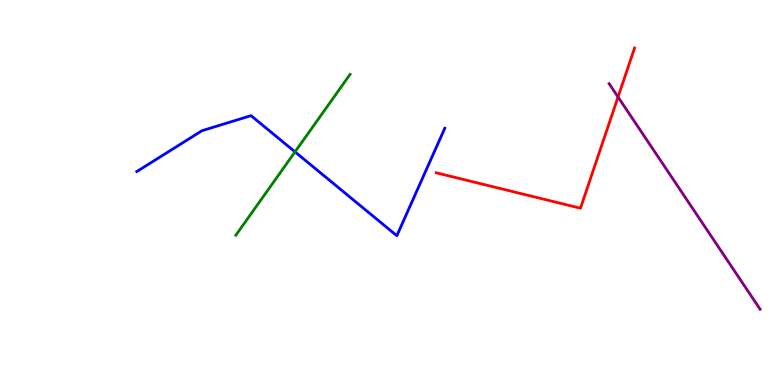[{'lines': ['blue', 'red'], 'intersections': []}, {'lines': ['green', 'red'], 'intersections': []}, {'lines': ['purple', 'red'], 'intersections': [{'x': 7.97, 'y': 7.48}]}, {'lines': ['blue', 'green'], 'intersections': [{'x': 3.81, 'y': 6.06}]}, {'lines': ['blue', 'purple'], 'intersections': []}, {'lines': ['green', 'purple'], 'intersections': []}]